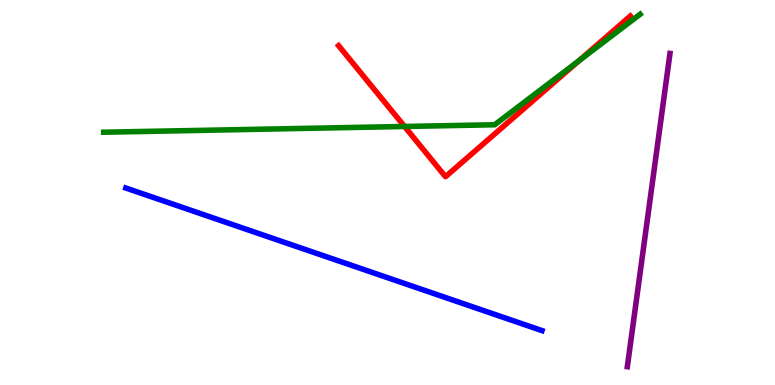[{'lines': ['blue', 'red'], 'intersections': []}, {'lines': ['green', 'red'], 'intersections': [{'x': 5.22, 'y': 6.71}, {'x': 7.47, 'y': 8.43}]}, {'lines': ['purple', 'red'], 'intersections': []}, {'lines': ['blue', 'green'], 'intersections': []}, {'lines': ['blue', 'purple'], 'intersections': []}, {'lines': ['green', 'purple'], 'intersections': []}]